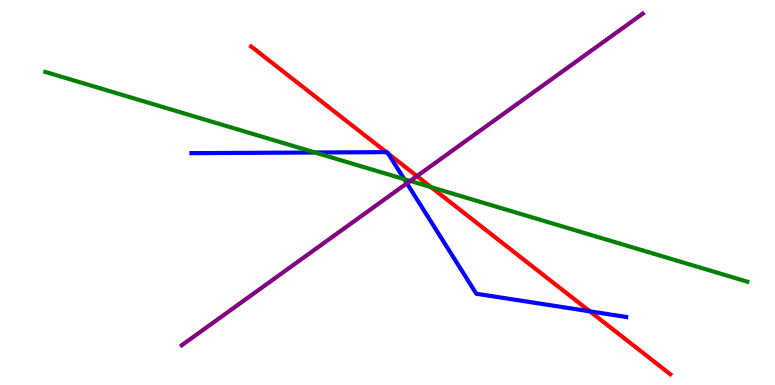[{'lines': ['blue', 'red'], 'intersections': [{'x': 4.98, 'y': 6.05}, {'x': 5.01, 'y': 6.01}, {'x': 7.61, 'y': 1.91}]}, {'lines': ['green', 'red'], 'intersections': [{'x': 5.56, 'y': 5.14}]}, {'lines': ['purple', 'red'], 'intersections': [{'x': 5.38, 'y': 5.43}]}, {'lines': ['blue', 'green'], 'intersections': [{'x': 4.06, 'y': 6.04}, {'x': 5.22, 'y': 5.35}]}, {'lines': ['blue', 'purple'], 'intersections': [{'x': 5.25, 'y': 5.24}]}, {'lines': ['green', 'purple'], 'intersections': [{'x': 5.29, 'y': 5.3}]}]